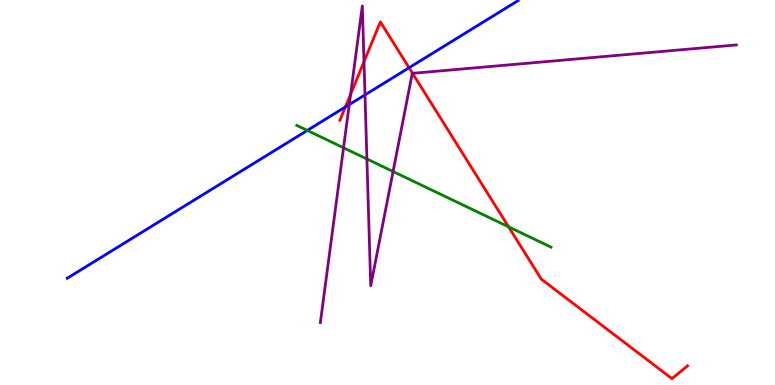[{'lines': ['blue', 'red'], 'intersections': [{'x': 4.46, 'y': 7.22}, {'x': 5.28, 'y': 8.24}]}, {'lines': ['green', 'red'], 'intersections': [{'x': 6.56, 'y': 4.11}]}, {'lines': ['purple', 'red'], 'intersections': [{'x': 4.52, 'y': 7.55}, {'x': 4.7, 'y': 8.4}, {'x': 5.32, 'y': 8.1}]}, {'lines': ['blue', 'green'], 'intersections': [{'x': 3.96, 'y': 6.61}]}, {'lines': ['blue', 'purple'], 'intersections': [{'x': 4.51, 'y': 7.28}, {'x': 4.71, 'y': 7.54}]}, {'lines': ['green', 'purple'], 'intersections': [{'x': 4.43, 'y': 6.16}, {'x': 4.73, 'y': 5.87}, {'x': 5.07, 'y': 5.55}]}]